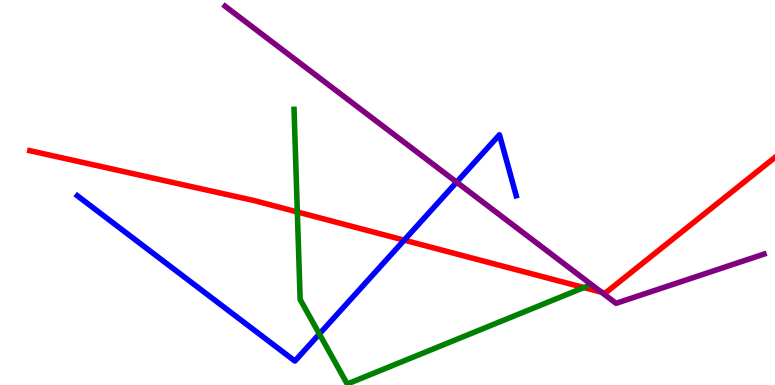[{'lines': ['blue', 'red'], 'intersections': [{'x': 5.22, 'y': 3.76}]}, {'lines': ['green', 'red'], 'intersections': [{'x': 3.84, 'y': 4.49}, {'x': 7.53, 'y': 2.53}]}, {'lines': ['purple', 'red'], 'intersections': [{'x': 7.76, 'y': 2.41}]}, {'lines': ['blue', 'green'], 'intersections': [{'x': 4.12, 'y': 1.33}]}, {'lines': ['blue', 'purple'], 'intersections': [{'x': 5.89, 'y': 5.27}]}, {'lines': ['green', 'purple'], 'intersections': []}]